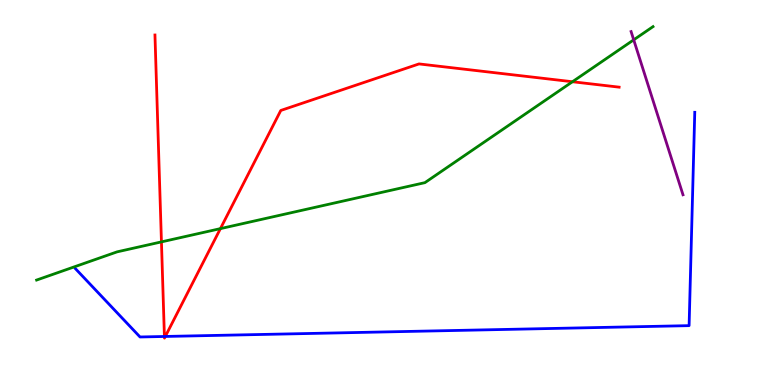[{'lines': ['blue', 'red'], 'intersections': [{'x': 2.12, 'y': 1.26}, {'x': 2.13, 'y': 1.26}]}, {'lines': ['green', 'red'], 'intersections': [{'x': 2.08, 'y': 3.72}, {'x': 2.84, 'y': 4.06}, {'x': 7.39, 'y': 7.88}]}, {'lines': ['purple', 'red'], 'intersections': []}, {'lines': ['blue', 'green'], 'intersections': []}, {'lines': ['blue', 'purple'], 'intersections': []}, {'lines': ['green', 'purple'], 'intersections': [{'x': 8.18, 'y': 8.97}]}]